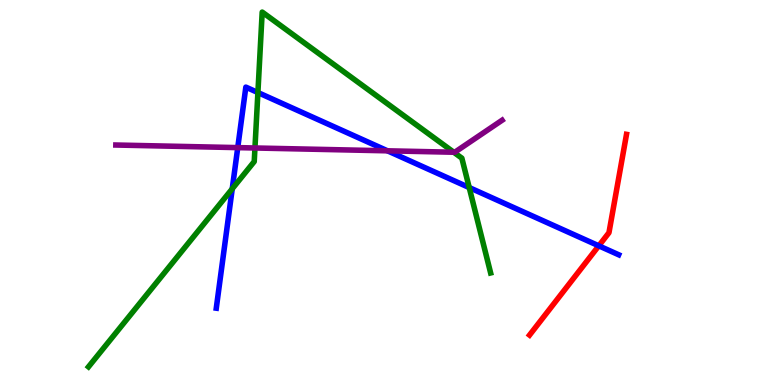[{'lines': ['blue', 'red'], 'intersections': [{'x': 7.73, 'y': 3.62}]}, {'lines': ['green', 'red'], 'intersections': []}, {'lines': ['purple', 'red'], 'intersections': []}, {'lines': ['blue', 'green'], 'intersections': [{'x': 3.0, 'y': 5.1}, {'x': 3.33, 'y': 7.6}, {'x': 6.05, 'y': 5.13}]}, {'lines': ['blue', 'purple'], 'intersections': [{'x': 3.07, 'y': 6.17}, {'x': 5.0, 'y': 6.08}]}, {'lines': ['green', 'purple'], 'intersections': [{'x': 3.29, 'y': 6.16}, {'x': 5.85, 'y': 6.05}]}]